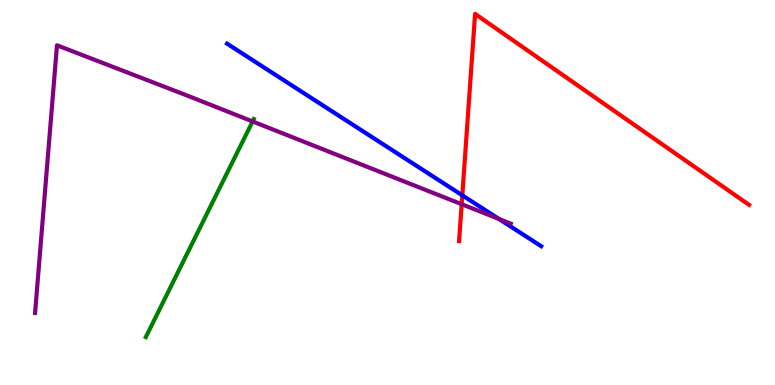[{'lines': ['blue', 'red'], 'intersections': [{'x': 5.97, 'y': 4.93}]}, {'lines': ['green', 'red'], 'intersections': []}, {'lines': ['purple', 'red'], 'intersections': [{'x': 5.96, 'y': 4.7}]}, {'lines': ['blue', 'green'], 'intersections': []}, {'lines': ['blue', 'purple'], 'intersections': [{'x': 6.44, 'y': 4.31}]}, {'lines': ['green', 'purple'], 'intersections': [{'x': 3.26, 'y': 6.85}]}]